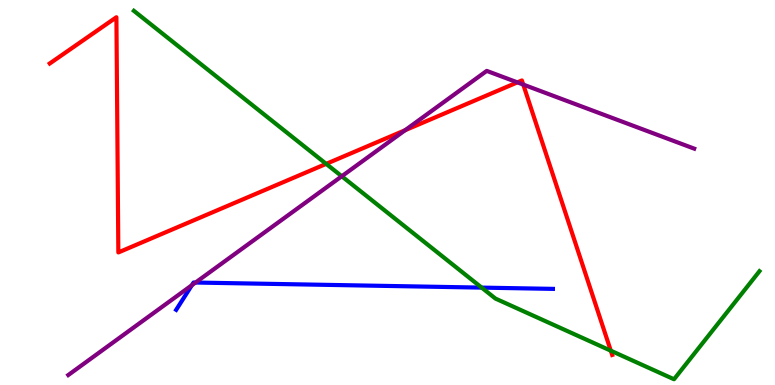[{'lines': ['blue', 'red'], 'intersections': []}, {'lines': ['green', 'red'], 'intersections': [{'x': 4.21, 'y': 5.74}, {'x': 7.88, 'y': 0.891}]}, {'lines': ['purple', 'red'], 'intersections': [{'x': 5.23, 'y': 6.62}, {'x': 6.68, 'y': 7.86}, {'x': 6.75, 'y': 7.8}]}, {'lines': ['blue', 'green'], 'intersections': [{'x': 6.22, 'y': 2.53}]}, {'lines': ['blue', 'purple'], 'intersections': [{'x': 2.48, 'y': 2.59}, {'x': 2.52, 'y': 2.66}]}, {'lines': ['green', 'purple'], 'intersections': [{'x': 4.41, 'y': 5.42}]}]